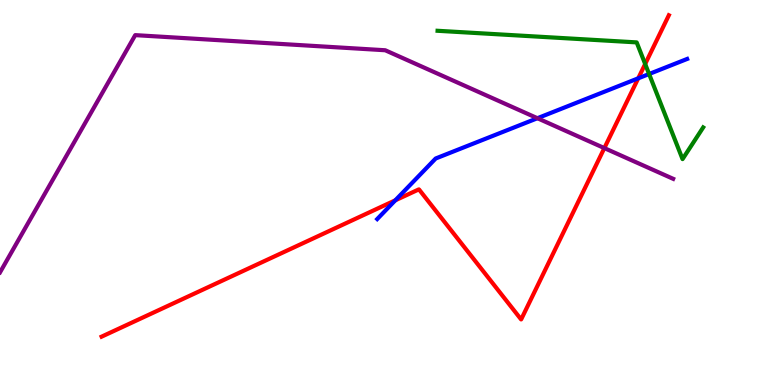[{'lines': ['blue', 'red'], 'intersections': [{'x': 5.1, 'y': 4.8}, {'x': 8.24, 'y': 7.97}]}, {'lines': ['green', 'red'], 'intersections': [{'x': 8.32, 'y': 8.34}]}, {'lines': ['purple', 'red'], 'intersections': [{'x': 7.8, 'y': 6.15}]}, {'lines': ['blue', 'green'], 'intersections': [{'x': 8.38, 'y': 8.08}]}, {'lines': ['blue', 'purple'], 'intersections': [{'x': 6.93, 'y': 6.93}]}, {'lines': ['green', 'purple'], 'intersections': []}]